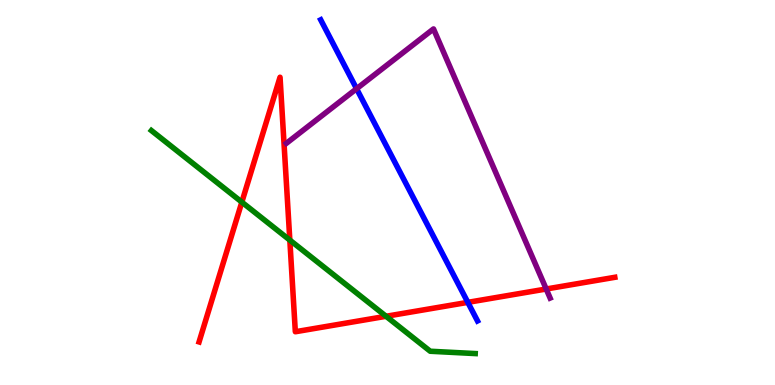[{'lines': ['blue', 'red'], 'intersections': [{'x': 6.04, 'y': 2.15}]}, {'lines': ['green', 'red'], 'intersections': [{'x': 3.12, 'y': 4.75}, {'x': 3.74, 'y': 3.76}, {'x': 4.98, 'y': 1.78}]}, {'lines': ['purple', 'red'], 'intersections': [{'x': 7.05, 'y': 2.49}]}, {'lines': ['blue', 'green'], 'intersections': []}, {'lines': ['blue', 'purple'], 'intersections': [{'x': 4.6, 'y': 7.7}]}, {'lines': ['green', 'purple'], 'intersections': []}]